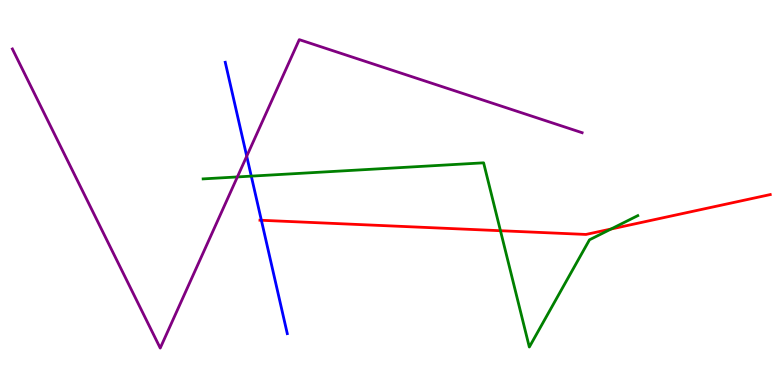[{'lines': ['blue', 'red'], 'intersections': [{'x': 3.37, 'y': 4.28}]}, {'lines': ['green', 'red'], 'intersections': [{'x': 6.46, 'y': 4.01}, {'x': 7.88, 'y': 4.05}]}, {'lines': ['purple', 'red'], 'intersections': []}, {'lines': ['blue', 'green'], 'intersections': [{'x': 3.24, 'y': 5.43}]}, {'lines': ['blue', 'purple'], 'intersections': [{'x': 3.18, 'y': 5.94}]}, {'lines': ['green', 'purple'], 'intersections': [{'x': 3.06, 'y': 5.4}]}]